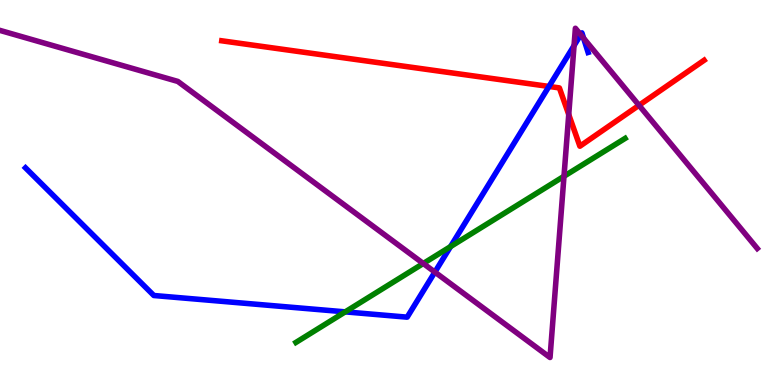[{'lines': ['blue', 'red'], 'intersections': [{'x': 7.08, 'y': 7.75}]}, {'lines': ['green', 'red'], 'intersections': []}, {'lines': ['purple', 'red'], 'intersections': [{'x': 7.34, 'y': 7.02}, {'x': 8.25, 'y': 7.26}]}, {'lines': ['blue', 'green'], 'intersections': [{'x': 4.45, 'y': 1.9}, {'x': 5.81, 'y': 3.59}]}, {'lines': ['blue', 'purple'], 'intersections': [{'x': 5.61, 'y': 2.93}, {'x': 7.41, 'y': 8.82}, {'x': 7.49, 'y': 9.1}, {'x': 7.53, 'y': 9.01}]}, {'lines': ['green', 'purple'], 'intersections': [{'x': 5.46, 'y': 3.16}, {'x': 7.28, 'y': 5.42}]}]